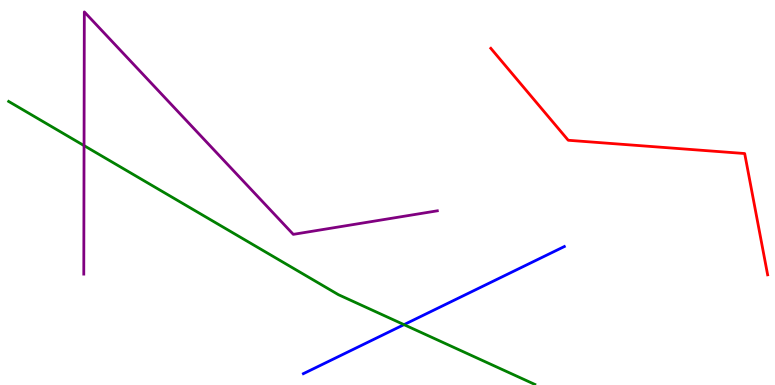[{'lines': ['blue', 'red'], 'intersections': []}, {'lines': ['green', 'red'], 'intersections': []}, {'lines': ['purple', 'red'], 'intersections': []}, {'lines': ['blue', 'green'], 'intersections': [{'x': 5.21, 'y': 1.57}]}, {'lines': ['blue', 'purple'], 'intersections': []}, {'lines': ['green', 'purple'], 'intersections': [{'x': 1.08, 'y': 6.22}]}]